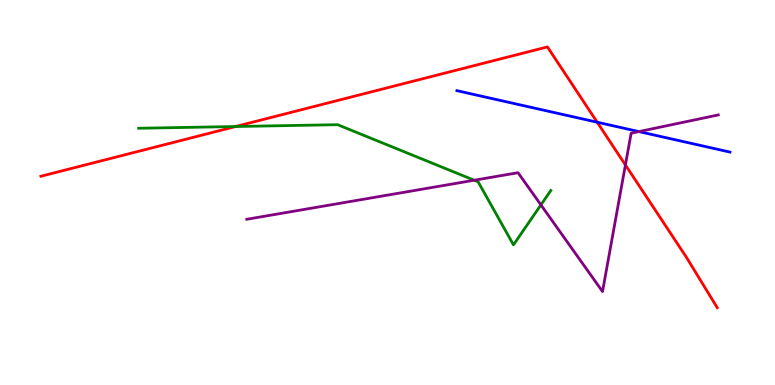[{'lines': ['blue', 'red'], 'intersections': [{'x': 7.71, 'y': 6.83}]}, {'lines': ['green', 'red'], 'intersections': [{'x': 3.04, 'y': 6.71}]}, {'lines': ['purple', 'red'], 'intersections': [{'x': 8.07, 'y': 5.72}]}, {'lines': ['blue', 'green'], 'intersections': []}, {'lines': ['blue', 'purple'], 'intersections': [{'x': 8.24, 'y': 6.58}]}, {'lines': ['green', 'purple'], 'intersections': [{'x': 6.12, 'y': 5.32}, {'x': 6.98, 'y': 4.68}]}]